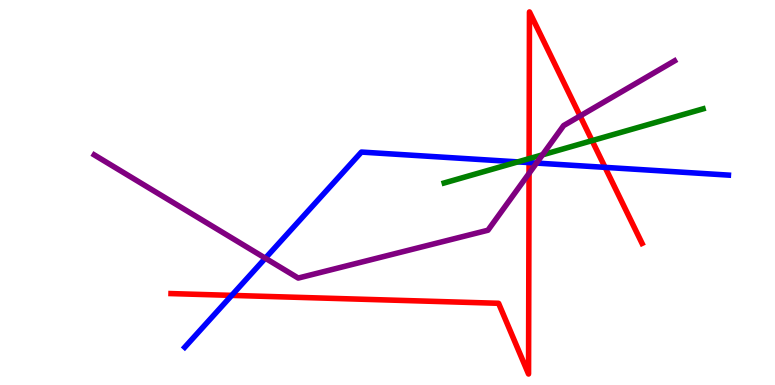[{'lines': ['blue', 'red'], 'intersections': [{'x': 2.99, 'y': 2.33}, {'x': 6.83, 'y': 5.78}, {'x': 7.81, 'y': 5.65}]}, {'lines': ['green', 'red'], 'intersections': [{'x': 6.83, 'y': 5.88}, {'x': 7.64, 'y': 6.35}]}, {'lines': ['purple', 'red'], 'intersections': [{'x': 6.83, 'y': 5.5}, {'x': 7.48, 'y': 6.99}]}, {'lines': ['blue', 'green'], 'intersections': [{'x': 6.68, 'y': 5.8}]}, {'lines': ['blue', 'purple'], 'intersections': [{'x': 3.42, 'y': 3.29}, {'x': 6.92, 'y': 5.76}]}, {'lines': ['green', 'purple'], 'intersections': [{'x': 7.0, 'y': 5.98}]}]